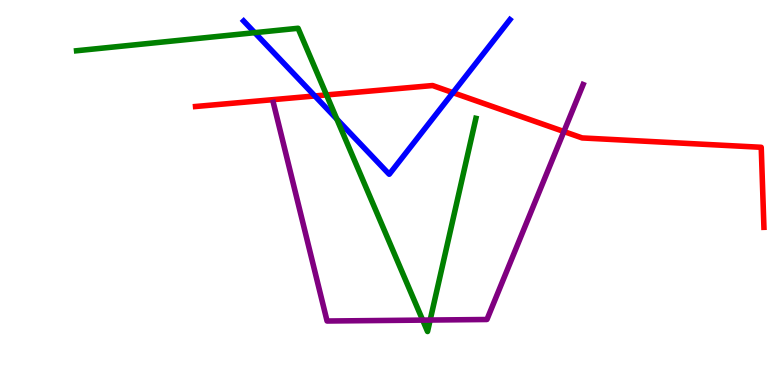[{'lines': ['blue', 'red'], 'intersections': [{'x': 4.06, 'y': 7.51}, {'x': 5.84, 'y': 7.59}]}, {'lines': ['green', 'red'], 'intersections': [{'x': 4.21, 'y': 7.53}]}, {'lines': ['purple', 'red'], 'intersections': [{'x': 7.28, 'y': 6.58}]}, {'lines': ['blue', 'green'], 'intersections': [{'x': 3.29, 'y': 9.15}, {'x': 4.35, 'y': 6.91}]}, {'lines': ['blue', 'purple'], 'intersections': []}, {'lines': ['green', 'purple'], 'intersections': [{'x': 5.45, 'y': 1.69}, {'x': 5.55, 'y': 1.69}]}]